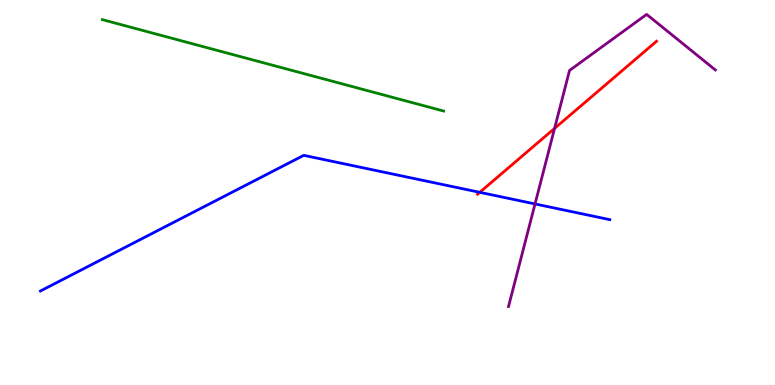[{'lines': ['blue', 'red'], 'intersections': [{'x': 6.19, 'y': 5.0}]}, {'lines': ['green', 'red'], 'intersections': []}, {'lines': ['purple', 'red'], 'intersections': [{'x': 7.16, 'y': 6.66}]}, {'lines': ['blue', 'green'], 'intersections': []}, {'lines': ['blue', 'purple'], 'intersections': [{'x': 6.9, 'y': 4.7}]}, {'lines': ['green', 'purple'], 'intersections': []}]